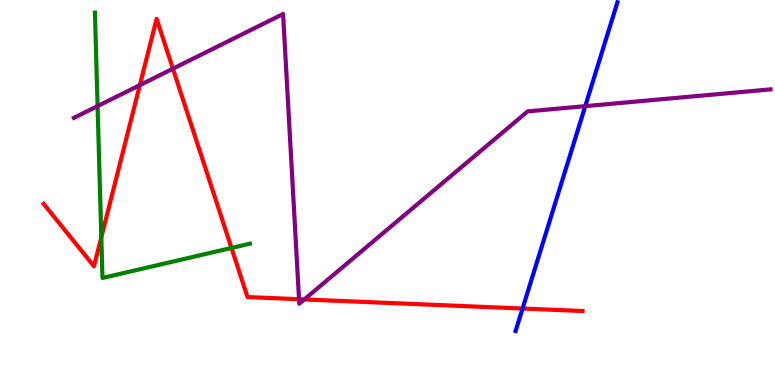[{'lines': ['blue', 'red'], 'intersections': [{'x': 6.74, 'y': 1.99}]}, {'lines': ['green', 'red'], 'intersections': [{'x': 1.31, 'y': 3.84}, {'x': 2.99, 'y': 3.56}]}, {'lines': ['purple', 'red'], 'intersections': [{'x': 1.8, 'y': 7.79}, {'x': 2.23, 'y': 8.22}, {'x': 3.86, 'y': 2.23}, {'x': 3.93, 'y': 2.22}]}, {'lines': ['blue', 'green'], 'intersections': []}, {'lines': ['blue', 'purple'], 'intersections': [{'x': 7.55, 'y': 7.24}]}, {'lines': ['green', 'purple'], 'intersections': [{'x': 1.26, 'y': 7.24}]}]